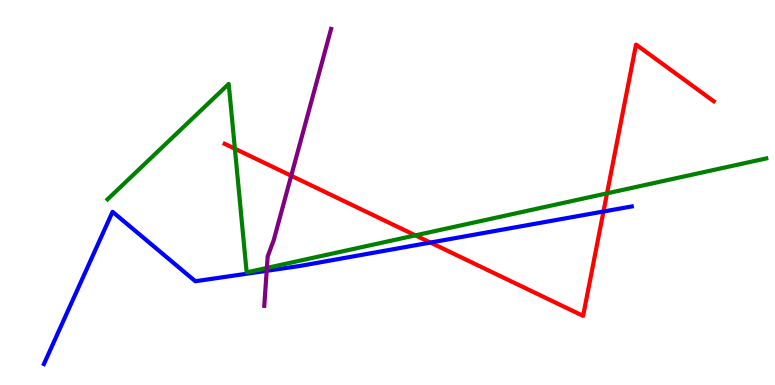[{'lines': ['blue', 'red'], 'intersections': [{'x': 5.55, 'y': 3.7}, {'x': 7.79, 'y': 4.51}]}, {'lines': ['green', 'red'], 'intersections': [{'x': 3.03, 'y': 6.14}, {'x': 5.36, 'y': 3.89}, {'x': 7.83, 'y': 4.98}]}, {'lines': ['purple', 'red'], 'intersections': [{'x': 3.76, 'y': 5.44}]}, {'lines': ['blue', 'green'], 'intersections': []}, {'lines': ['blue', 'purple'], 'intersections': [{'x': 3.44, 'y': 2.97}]}, {'lines': ['green', 'purple'], 'intersections': [{'x': 3.44, 'y': 3.04}]}]